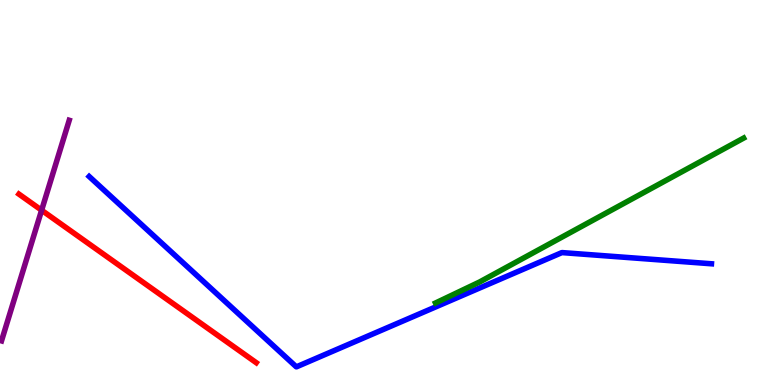[{'lines': ['blue', 'red'], 'intersections': []}, {'lines': ['green', 'red'], 'intersections': []}, {'lines': ['purple', 'red'], 'intersections': [{'x': 0.537, 'y': 4.54}]}, {'lines': ['blue', 'green'], 'intersections': []}, {'lines': ['blue', 'purple'], 'intersections': []}, {'lines': ['green', 'purple'], 'intersections': []}]